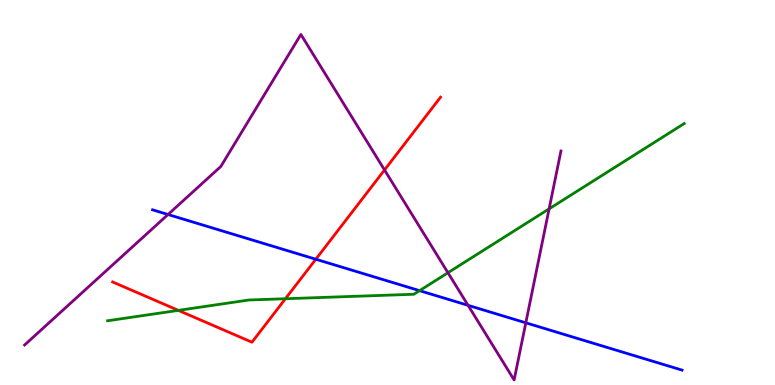[{'lines': ['blue', 'red'], 'intersections': [{'x': 4.08, 'y': 3.27}]}, {'lines': ['green', 'red'], 'intersections': [{'x': 2.3, 'y': 1.94}, {'x': 3.68, 'y': 2.24}]}, {'lines': ['purple', 'red'], 'intersections': [{'x': 4.96, 'y': 5.59}]}, {'lines': ['blue', 'green'], 'intersections': [{'x': 5.41, 'y': 2.45}]}, {'lines': ['blue', 'purple'], 'intersections': [{'x': 2.17, 'y': 4.43}, {'x': 6.04, 'y': 2.07}, {'x': 6.78, 'y': 1.62}]}, {'lines': ['green', 'purple'], 'intersections': [{'x': 5.78, 'y': 2.92}, {'x': 7.09, 'y': 4.58}]}]